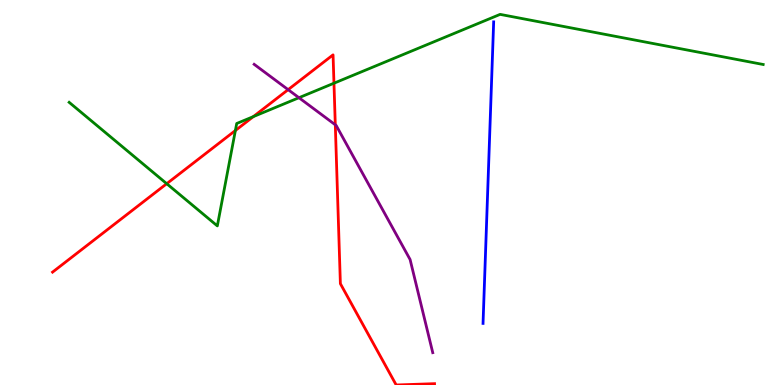[{'lines': ['blue', 'red'], 'intersections': []}, {'lines': ['green', 'red'], 'intersections': [{'x': 2.15, 'y': 5.23}, {'x': 3.04, 'y': 6.61}, {'x': 3.27, 'y': 6.97}, {'x': 4.31, 'y': 7.84}]}, {'lines': ['purple', 'red'], 'intersections': [{'x': 3.72, 'y': 7.67}, {'x': 4.33, 'y': 6.76}]}, {'lines': ['blue', 'green'], 'intersections': []}, {'lines': ['blue', 'purple'], 'intersections': []}, {'lines': ['green', 'purple'], 'intersections': [{'x': 3.86, 'y': 7.46}]}]